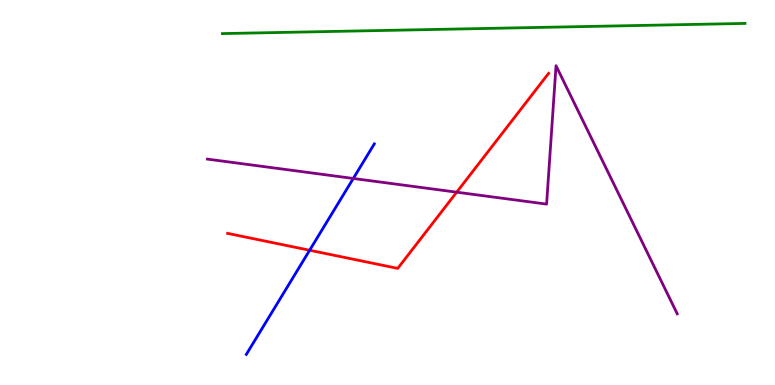[{'lines': ['blue', 'red'], 'intersections': [{'x': 4.0, 'y': 3.5}]}, {'lines': ['green', 'red'], 'intersections': []}, {'lines': ['purple', 'red'], 'intersections': [{'x': 5.89, 'y': 5.01}]}, {'lines': ['blue', 'green'], 'intersections': []}, {'lines': ['blue', 'purple'], 'intersections': [{'x': 4.56, 'y': 5.36}]}, {'lines': ['green', 'purple'], 'intersections': []}]